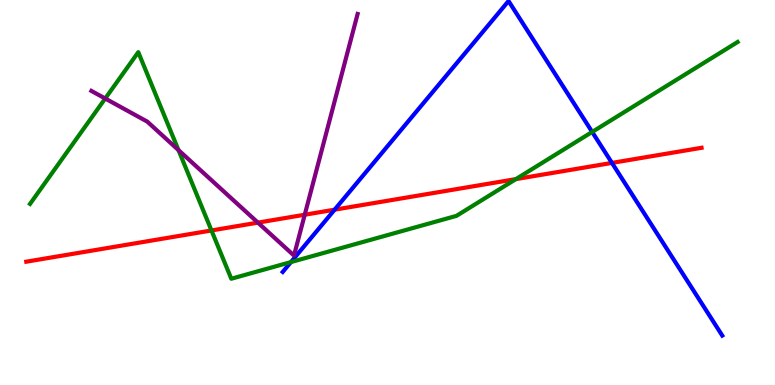[{'lines': ['blue', 'red'], 'intersections': [{'x': 4.32, 'y': 4.55}, {'x': 7.9, 'y': 5.77}]}, {'lines': ['green', 'red'], 'intersections': [{'x': 2.73, 'y': 4.01}, {'x': 6.66, 'y': 5.35}]}, {'lines': ['purple', 'red'], 'intersections': [{'x': 3.33, 'y': 4.22}, {'x': 3.93, 'y': 4.42}]}, {'lines': ['blue', 'green'], 'intersections': [{'x': 3.75, 'y': 3.19}, {'x': 7.64, 'y': 6.57}]}, {'lines': ['blue', 'purple'], 'intersections': []}, {'lines': ['green', 'purple'], 'intersections': [{'x': 1.36, 'y': 7.44}, {'x': 2.3, 'y': 6.1}]}]